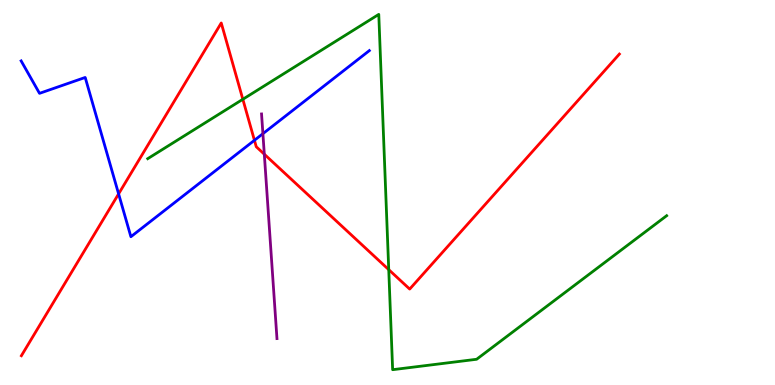[{'lines': ['blue', 'red'], 'intersections': [{'x': 1.53, 'y': 4.96}, {'x': 3.28, 'y': 6.36}]}, {'lines': ['green', 'red'], 'intersections': [{'x': 3.13, 'y': 7.42}, {'x': 5.02, 'y': 3.0}]}, {'lines': ['purple', 'red'], 'intersections': [{'x': 3.41, 'y': 5.99}]}, {'lines': ['blue', 'green'], 'intersections': []}, {'lines': ['blue', 'purple'], 'intersections': [{'x': 3.39, 'y': 6.53}]}, {'lines': ['green', 'purple'], 'intersections': []}]